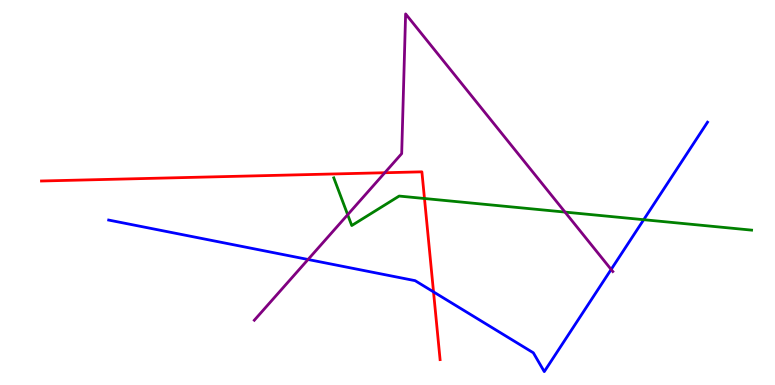[{'lines': ['blue', 'red'], 'intersections': [{'x': 5.59, 'y': 2.42}]}, {'lines': ['green', 'red'], 'intersections': [{'x': 5.48, 'y': 4.84}]}, {'lines': ['purple', 'red'], 'intersections': [{'x': 4.97, 'y': 5.51}]}, {'lines': ['blue', 'green'], 'intersections': [{'x': 8.31, 'y': 4.29}]}, {'lines': ['blue', 'purple'], 'intersections': [{'x': 3.97, 'y': 3.26}, {'x': 7.89, 'y': 3.0}]}, {'lines': ['green', 'purple'], 'intersections': [{'x': 4.49, 'y': 4.42}, {'x': 7.29, 'y': 4.49}]}]